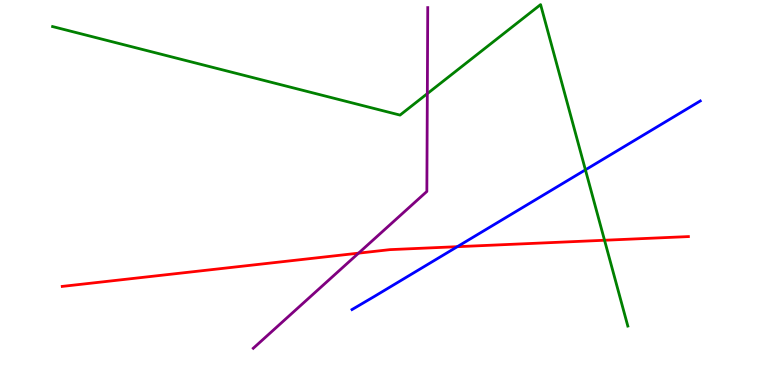[{'lines': ['blue', 'red'], 'intersections': [{'x': 5.9, 'y': 3.59}]}, {'lines': ['green', 'red'], 'intersections': [{'x': 7.8, 'y': 3.76}]}, {'lines': ['purple', 'red'], 'intersections': [{'x': 4.63, 'y': 3.42}]}, {'lines': ['blue', 'green'], 'intersections': [{'x': 7.55, 'y': 5.59}]}, {'lines': ['blue', 'purple'], 'intersections': []}, {'lines': ['green', 'purple'], 'intersections': [{'x': 5.51, 'y': 7.57}]}]